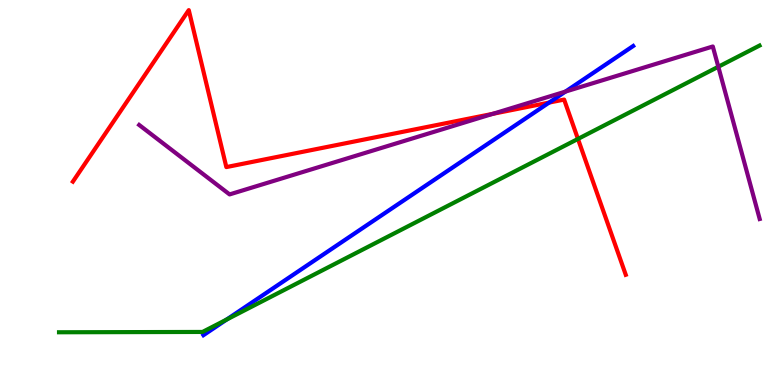[{'lines': ['blue', 'red'], 'intersections': [{'x': 7.09, 'y': 7.34}]}, {'lines': ['green', 'red'], 'intersections': [{'x': 7.46, 'y': 6.39}]}, {'lines': ['purple', 'red'], 'intersections': [{'x': 6.36, 'y': 7.04}]}, {'lines': ['blue', 'green'], 'intersections': [{'x': 2.92, 'y': 1.7}]}, {'lines': ['blue', 'purple'], 'intersections': [{'x': 7.3, 'y': 7.62}]}, {'lines': ['green', 'purple'], 'intersections': [{'x': 9.27, 'y': 8.27}]}]